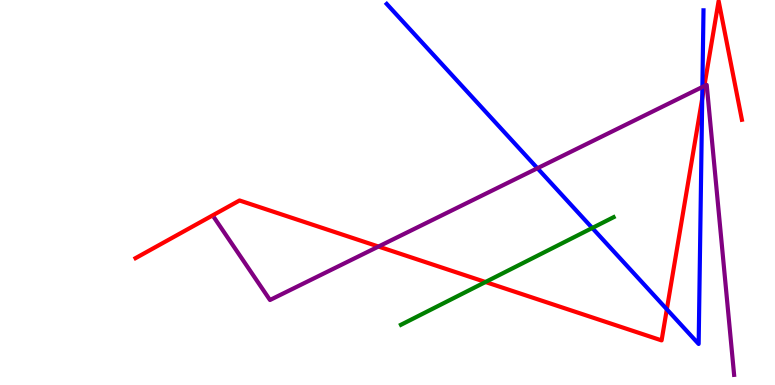[{'lines': ['blue', 'red'], 'intersections': [{'x': 8.6, 'y': 1.97}, {'x': 9.06, 'y': 7.44}]}, {'lines': ['green', 'red'], 'intersections': [{'x': 6.26, 'y': 2.67}]}, {'lines': ['purple', 'red'], 'intersections': [{'x': 4.88, 'y': 3.6}, {'x': 9.09, 'y': 7.77}]}, {'lines': ['blue', 'green'], 'intersections': [{'x': 7.64, 'y': 4.08}]}, {'lines': ['blue', 'purple'], 'intersections': [{'x': 6.93, 'y': 5.63}, {'x': 9.06, 'y': 7.74}]}, {'lines': ['green', 'purple'], 'intersections': []}]